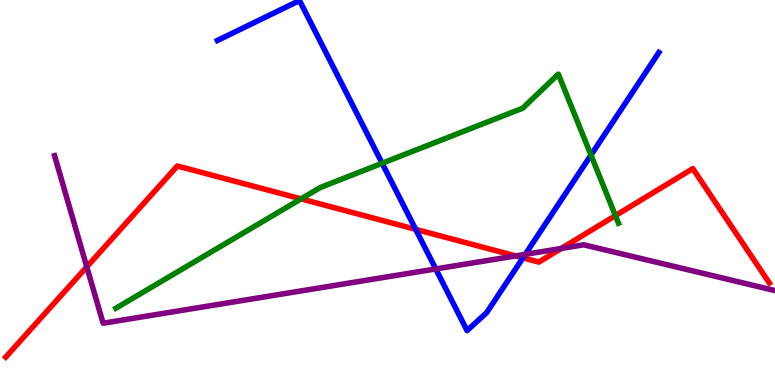[{'lines': ['blue', 'red'], 'intersections': [{'x': 5.36, 'y': 4.04}, {'x': 6.75, 'y': 3.3}]}, {'lines': ['green', 'red'], 'intersections': [{'x': 3.88, 'y': 4.83}, {'x': 7.94, 'y': 4.4}]}, {'lines': ['purple', 'red'], 'intersections': [{'x': 1.12, 'y': 3.07}, {'x': 6.65, 'y': 3.35}, {'x': 7.24, 'y': 3.55}]}, {'lines': ['blue', 'green'], 'intersections': [{'x': 4.93, 'y': 5.76}, {'x': 7.63, 'y': 5.97}]}, {'lines': ['blue', 'purple'], 'intersections': [{'x': 5.62, 'y': 3.01}, {'x': 6.78, 'y': 3.39}]}, {'lines': ['green', 'purple'], 'intersections': []}]